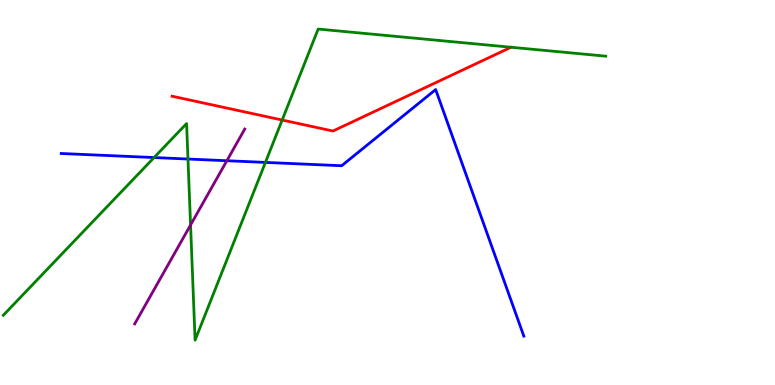[{'lines': ['blue', 'red'], 'intersections': []}, {'lines': ['green', 'red'], 'intersections': [{'x': 3.64, 'y': 6.88}]}, {'lines': ['purple', 'red'], 'intersections': []}, {'lines': ['blue', 'green'], 'intersections': [{'x': 1.99, 'y': 5.91}, {'x': 2.43, 'y': 5.87}, {'x': 3.42, 'y': 5.78}]}, {'lines': ['blue', 'purple'], 'intersections': [{'x': 2.93, 'y': 5.83}]}, {'lines': ['green', 'purple'], 'intersections': [{'x': 2.46, 'y': 4.16}]}]